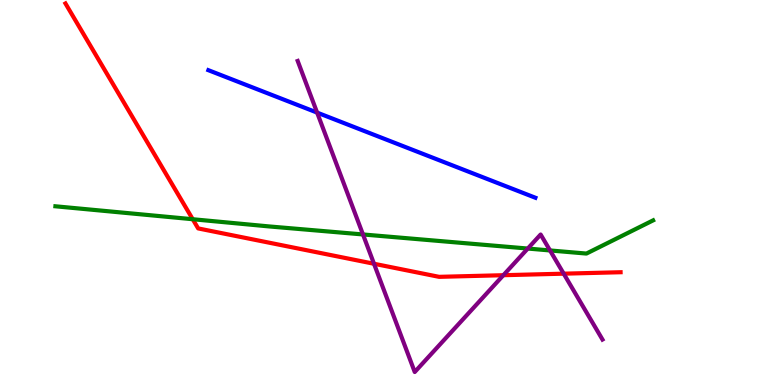[{'lines': ['blue', 'red'], 'intersections': []}, {'lines': ['green', 'red'], 'intersections': [{'x': 2.49, 'y': 4.31}]}, {'lines': ['purple', 'red'], 'intersections': [{'x': 4.83, 'y': 3.15}, {'x': 6.5, 'y': 2.85}, {'x': 7.27, 'y': 2.89}]}, {'lines': ['blue', 'green'], 'intersections': []}, {'lines': ['blue', 'purple'], 'intersections': [{'x': 4.09, 'y': 7.08}]}, {'lines': ['green', 'purple'], 'intersections': [{'x': 4.68, 'y': 3.91}, {'x': 6.81, 'y': 3.54}, {'x': 7.1, 'y': 3.49}]}]